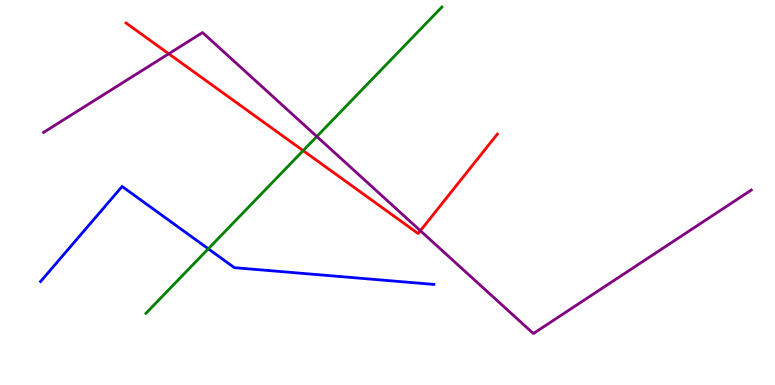[{'lines': ['blue', 'red'], 'intersections': []}, {'lines': ['green', 'red'], 'intersections': [{'x': 3.91, 'y': 6.09}]}, {'lines': ['purple', 'red'], 'intersections': [{'x': 2.18, 'y': 8.6}, {'x': 5.42, 'y': 4.01}]}, {'lines': ['blue', 'green'], 'intersections': [{'x': 2.69, 'y': 3.54}]}, {'lines': ['blue', 'purple'], 'intersections': []}, {'lines': ['green', 'purple'], 'intersections': [{'x': 4.09, 'y': 6.45}]}]